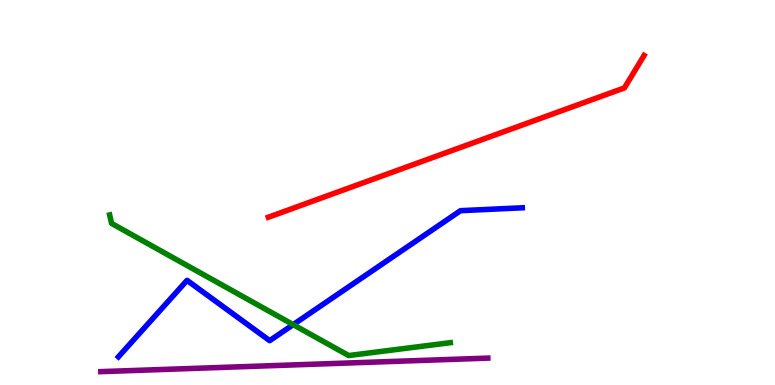[{'lines': ['blue', 'red'], 'intersections': []}, {'lines': ['green', 'red'], 'intersections': []}, {'lines': ['purple', 'red'], 'intersections': []}, {'lines': ['blue', 'green'], 'intersections': [{'x': 3.78, 'y': 1.57}]}, {'lines': ['blue', 'purple'], 'intersections': []}, {'lines': ['green', 'purple'], 'intersections': []}]